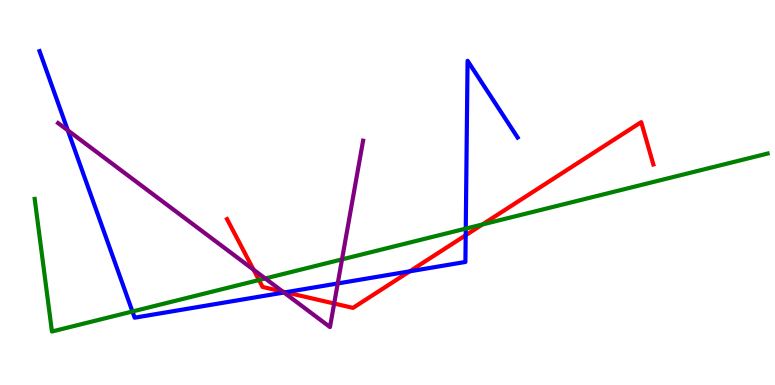[{'lines': ['blue', 'red'], 'intersections': [{'x': 3.68, 'y': 2.41}, {'x': 5.29, 'y': 2.95}, {'x': 6.01, 'y': 3.89}]}, {'lines': ['green', 'red'], 'intersections': [{'x': 3.34, 'y': 2.73}, {'x': 6.22, 'y': 4.17}]}, {'lines': ['purple', 'red'], 'intersections': [{'x': 3.27, 'y': 2.99}, {'x': 3.65, 'y': 2.43}, {'x': 4.31, 'y': 2.12}]}, {'lines': ['blue', 'green'], 'intersections': [{'x': 1.71, 'y': 1.91}, {'x': 6.01, 'y': 4.06}]}, {'lines': ['blue', 'purple'], 'intersections': [{'x': 0.875, 'y': 6.61}, {'x': 3.66, 'y': 2.4}, {'x': 4.36, 'y': 2.64}]}, {'lines': ['green', 'purple'], 'intersections': [{'x': 3.42, 'y': 2.77}, {'x': 4.41, 'y': 3.26}]}]